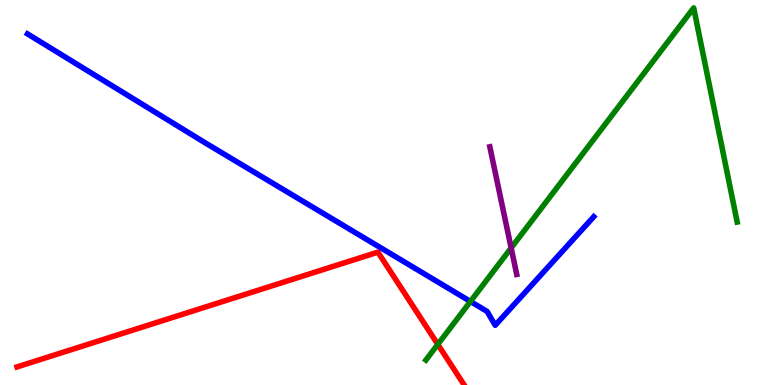[{'lines': ['blue', 'red'], 'intersections': []}, {'lines': ['green', 'red'], 'intersections': [{'x': 5.65, 'y': 1.06}]}, {'lines': ['purple', 'red'], 'intersections': []}, {'lines': ['blue', 'green'], 'intersections': [{'x': 6.07, 'y': 2.17}]}, {'lines': ['blue', 'purple'], 'intersections': []}, {'lines': ['green', 'purple'], 'intersections': [{'x': 6.6, 'y': 3.56}]}]